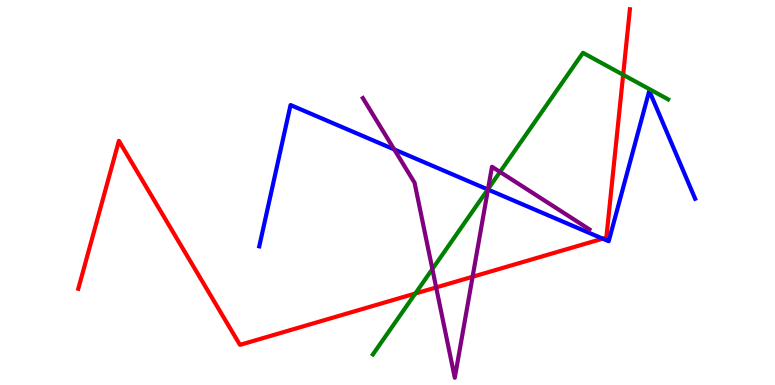[{'lines': ['blue', 'red'], 'intersections': [{'x': 7.78, 'y': 3.8}]}, {'lines': ['green', 'red'], 'intersections': [{'x': 5.36, 'y': 2.38}, {'x': 8.04, 'y': 8.06}]}, {'lines': ['purple', 'red'], 'intersections': [{'x': 5.63, 'y': 2.53}, {'x': 6.1, 'y': 2.81}]}, {'lines': ['blue', 'green'], 'intersections': [{'x': 6.29, 'y': 5.08}]}, {'lines': ['blue', 'purple'], 'intersections': [{'x': 5.09, 'y': 6.12}, {'x': 6.3, 'y': 5.08}]}, {'lines': ['green', 'purple'], 'intersections': [{'x': 5.58, 'y': 3.01}, {'x': 6.3, 'y': 5.09}, {'x': 6.45, 'y': 5.53}]}]